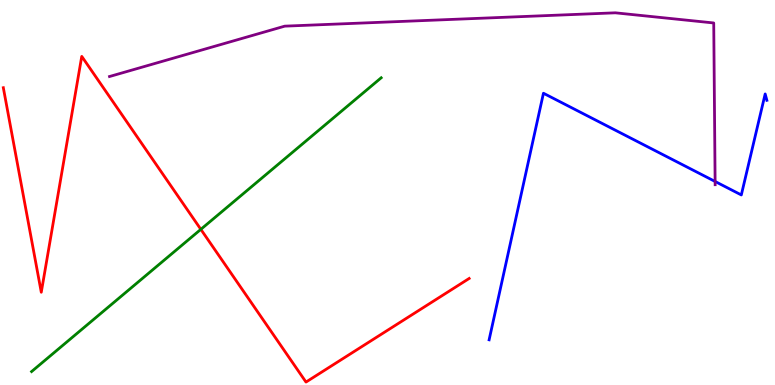[{'lines': ['blue', 'red'], 'intersections': []}, {'lines': ['green', 'red'], 'intersections': [{'x': 2.59, 'y': 4.04}]}, {'lines': ['purple', 'red'], 'intersections': []}, {'lines': ['blue', 'green'], 'intersections': []}, {'lines': ['blue', 'purple'], 'intersections': [{'x': 9.23, 'y': 5.29}]}, {'lines': ['green', 'purple'], 'intersections': []}]